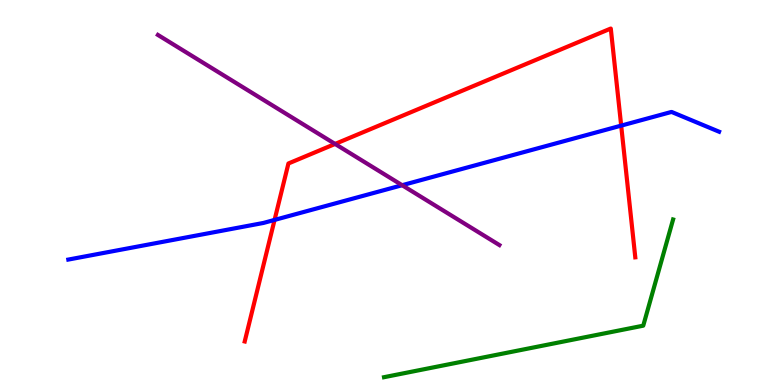[{'lines': ['blue', 'red'], 'intersections': [{'x': 3.54, 'y': 4.29}, {'x': 8.02, 'y': 6.74}]}, {'lines': ['green', 'red'], 'intersections': []}, {'lines': ['purple', 'red'], 'intersections': [{'x': 4.32, 'y': 6.26}]}, {'lines': ['blue', 'green'], 'intersections': []}, {'lines': ['blue', 'purple'], 'intersections': [{'x': 5.19, 'y': 5.19}]}, {'lines': ['green', 'purple'], 'intersections': []}]